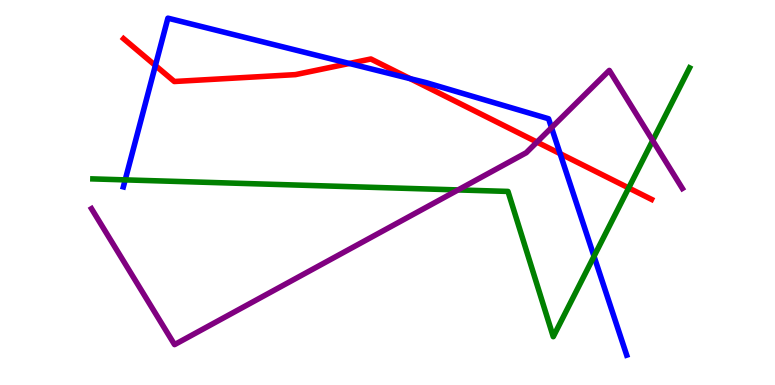[{'lines': ['blue', 'red'], 'intersections': [{'x': 2.01, 'y': 8.3}, {'x': 4.51, 'y': 8.35}, {'x': 5.29, 'y': 7.96}, {'x': 7.23, 'y': 6.01}]}, {'lines': ['green', 'red'], 'intersections': [{'x': 8.11, 'y': 5.12}]}, {'lines': ['purple', 'red'], 'intersections': [{'x': 6.93, 'y': 6.31}]}, {'lines': ['blue', 'green'], 'intersections': [{'x': 1.62, 'y': 5.33}, {'x': 7.66, 'y': 3.34}]}, {'lines': ['blue', 'purple'], 'intersections': [{'x': 7.12, 'y': 6.68}]}, {'lines': ['green', 'purple'], 'intersections': [{'x': 5.91, 'y': 5.07}, {'x': 8.42, 'y': 6.35}]}]